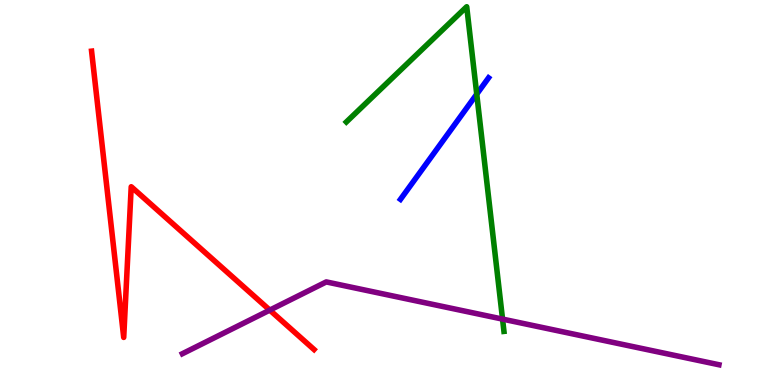[{'lines': ['blue', 'red'], 'intersections': []}, {'lines': ['green', 'red'], 'intersections': []}, {'lines': ['purple', 'red'], 'intersections': [{'x': 3.48, 'y': 1.95}]}, {'lines': ['blue', 'green'], 'intersections': [{'x': 6.15, 'y': 7.55}]}, {'lines': ['blue', 'purple'], 'intersections': []}, {'lines': ['green', 'purple'], 'intersections': [{'x': 6.48, 'y': 1.71}]}]